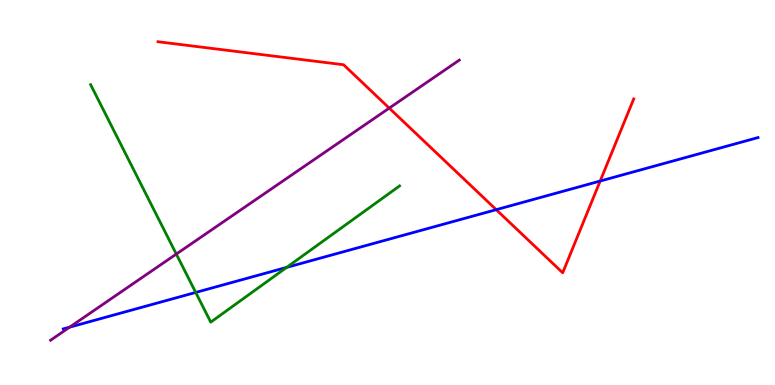[{'lines': ['blue', 'red'], 'intersections': [{'x': 6.4, 'y': 4.55}, {'x': 7.74, 'y': 5.3}]}, {'lines': ['green', 'red'], 'intersections': []}, {'lines': ['purple', 'red'], 'intersections': [{'x': 5.02, 'y': 7.19}]}, {'lines': ['blue', 'green'], 'intersections': [{'x': 2.53, 'y': 2.4}, {'x': 3.7, 'y': 3.05}]}, {'lines': ['blue', 'purple'], 'intersections': [{'x': 0.899, 'y': 1.5}]}, {'lines': ['green', 'purple'], 'intersections': [{'x': 2.27, 'y': 3.4}]}]